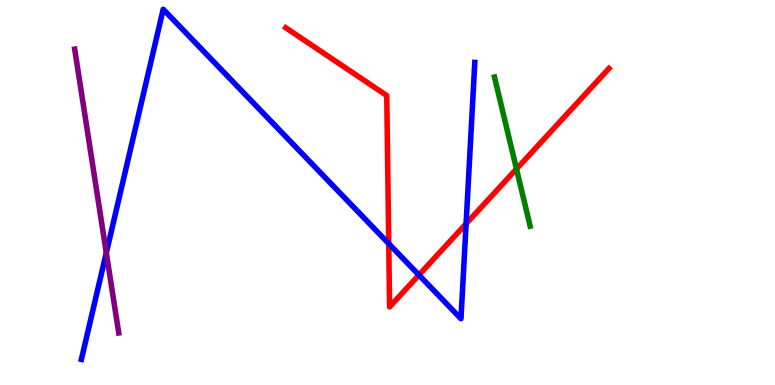[{'lines': ['blue', 'red'], 'intersections': [{'x': 5.02, 'y': 3.67}, {'x': 5.41, 'y': 2.86}, {'x': 6.01, 'y': 4.19}]}, {'lines': ['green', 'red'], 'intersections': [{'x': 6.66, 'y': 5.61}]}, {'lines': ['purple', 'red'], 'intersections': []}, {'lines': ['blue', 'green'], 'intersections': []}, {'lines': ['blue', 'purple'], 'intersections': [{'x': 1.37, 'y': 3.43}]}, {'lines': ['green', 'purple'], 'intersections': []}]